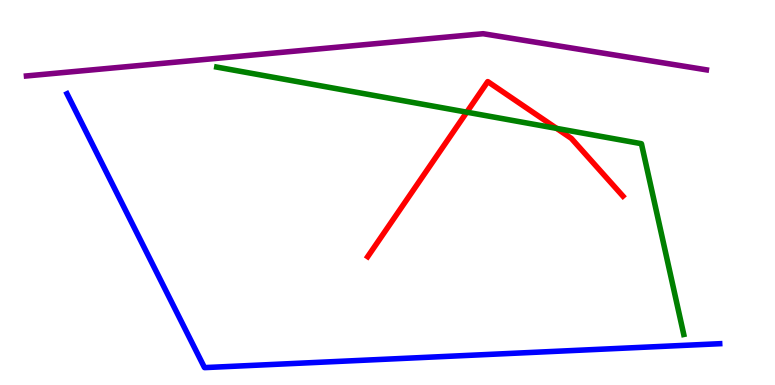[{'lines': ['blue', 'red'], 'intersections': []}, {'lines': ['green', 'red'], 'intersections': [{'x': 6.02, 'y': 7.09}, {'x': 7.18, 'y': 6.67}]}, {'lines': ['purple', 'red'], 'intersections': []}, {'lines': ['blue', 'green'], 'intersections': []}, {'lines': ['blue', 'purple'], 'intersections': []}, {'lines': ['green', 'purple'], 'intersections': []}]